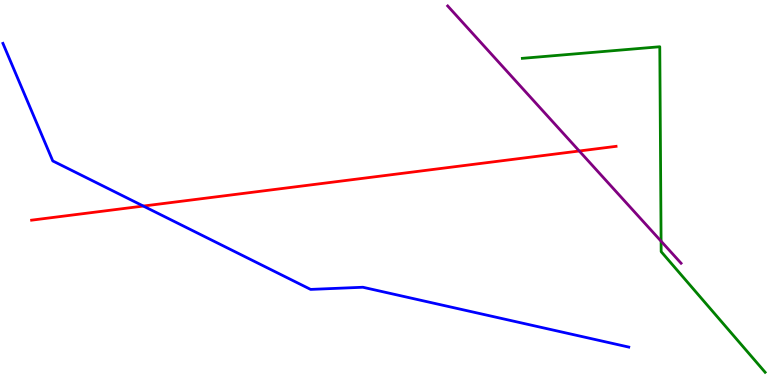[{'lines': ['blue', 'red'], 'intersections': [{'x': 1.85, 'y': 4.65}]}, {'lines': ['green', 'red'], 'intersections': []}, {'lines': ['purple', 'red'], 'intersections': [{'x': 7.47, 'y': 6.08}]}, {'lines': ['blue', 'green'], 'intersections': []}, {'lines': ['blue', 'purple'], 'intersections': []}, {'lines': ['green', 'purple'], 'intersections': [{'x': 8.53, 'y': 3.73}]}]